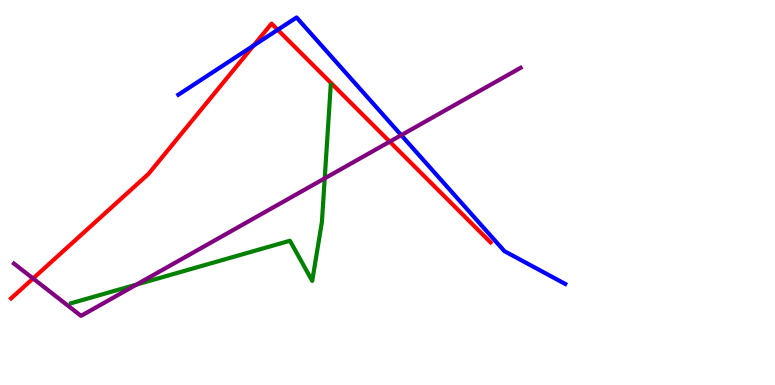[{'lines': ['blue', 'red'], 'intersections': [{'x': 3.27, 'y': 8.82}, {'x': 3.58, 'y': 9.23}]}, {'lines': ['green', 'red'], 'intersections': []}, {'lines': ['purple', 'red'], 'intersections': [{'x': 0.427, 'y': 2.77}, {'x': 5.03, 'y': 6.32}]}, {'lines': ['blue', 'green'], 'intersections': []}, {'lines': ['blue', 'purple'], 'intersections': [{'x': 5.18, 'y': 6.49}]}, {'lines': ['green', 'purple'], 'intersections': [{'x': 1.76, 'y': 2.61}, {'x': 4.19, 'y': 5.37}]}]